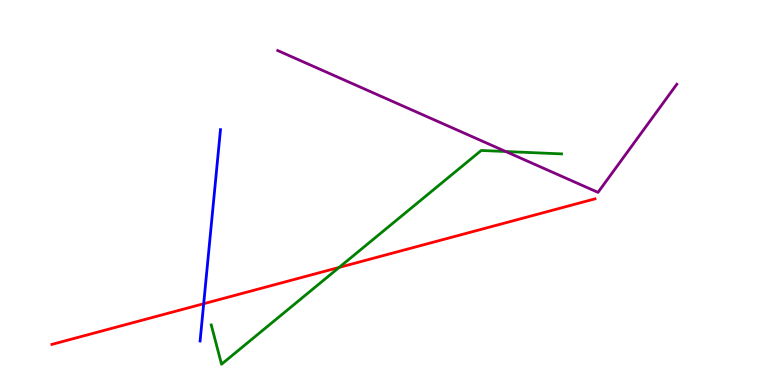[{'lines': ['blue', 'red'], 'intersections': [{'x': 2.63, 'y': 2.11}]}, {'lines': ['green', 'red'], 'intersections': [{'x': 4.38, 'y': 3.05}]}, {'lines': ['purple', 'red'], 'intersections': []}, {'lines': ['blue', 'green'], 'intersections': []}, {'lines': ['blue', 'purple'], 'intersections': []}, {'lines': ['green', 'purple'], 'intersections': [{'x': 6.53, 'y': 6.06}]}]